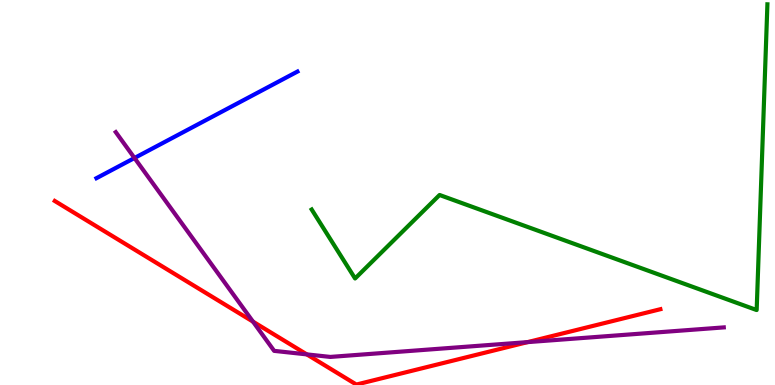[{'lines': ['blue', 'red'], 'intersections': []}, {'lines': ['green', 'red'], 'intersections': []}, {'lines': ['purple', 'red'], 'intersections': [{'x': 3.26, 'y': 1.65}, {'x': 3.96, 'y': 0.795}, {'x': 6.81, 'y': 1.11}]}, {'lines': ['blue', 'green'], 'intersections': []}, {'lines': ['blue', 'purple'], 'intersections': [{'x': 1.74, 'y': 5.9}]}, {'lines': ['green', 'purple'], 'intersections': []}]